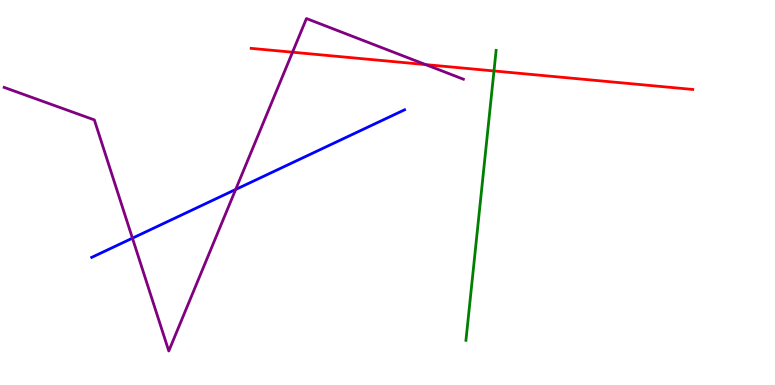[{'lines': ['blue', 'red'], 'intersections': []}, {'lines': ['green', 'red'], 'intersections': [{'x': 6.37, 'y': 8.16}]}, {'lines': ['purple', 'red'], 'intersections': [{'x': 3.77, 'y': 8.64}, {'x': 5.49, 'y': 8.32}]}, {'lines': ['blue', 'green'], 'intersections': []}, {'lines': ['blue', 'purple'], 'intersections': [{'x': 1.71, 'y': 3.81}, {'x': 3.04, 'y': 5.08}]}, {'lines': ['green', 'purple'], 'intersections': []}]